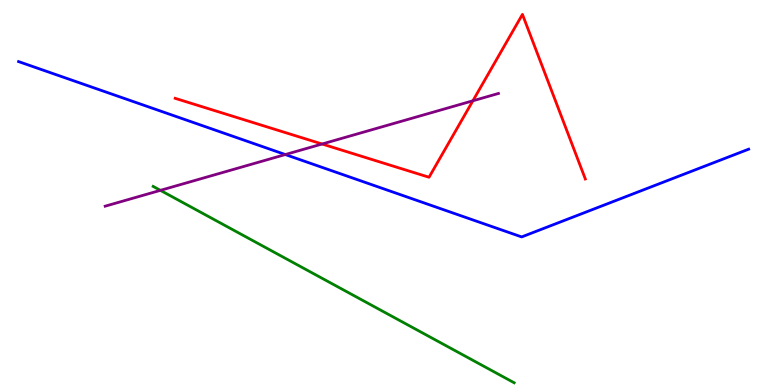[{'lines': ['blue', 'red'], 'intersections': []}, {'lines': ['green', 'red'], 'intersections': []}, {'lines': ['purple', 'red'], 'intersections': [{'x': 4.16, 'y': 6.26}, {'x': 6.1, 'y': 7.38}]}, {'lines': ['blue', 'green'], 'intersections': []}, {'lines': ['blue', 'purple'], 'intersections': [{'x': 3.68, 'y': 5.99}]}, {'lines': ['green', 'purple'], 'intersections': [{'x': 2.07, 'y': 5.06}]}]